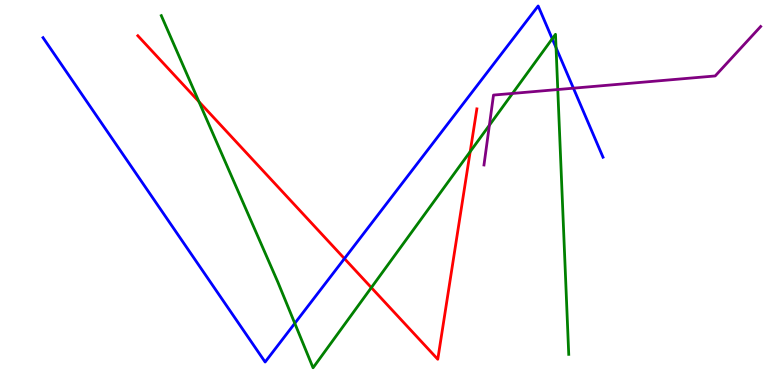[{'lines': ['blue', 'red'], 'intersections': [{'x': 4.44, 'y': 3.28}]}, {'lines': ['green', 'red'], 'intersections': [{'x': 2.57, 'y': 7.36}, {'x': 4.79, 'y': 2.53}, {'x': 6.07, 'y': 6.06}]}, {'lines': ['purple', 'red'], 'intersections': []}, {'lines': ['blue', 'green'], 'intersections': [{'x': 3.8, 'y': 1.6}, {'x': 7.13, 'y': 8.99}, {'x': 7.17, 'y': 8.76}]}, {'lines': ['blue', 'purple'], 'intersections': [{'x': 7.4, 'y': 7.71}]}, {'lines': ['green', 'purple'], 'intersections': [{'x': 6.31, 'y': 6.75}, {'x': 6.61, 'y': 7.57}, {'x': 7.2, 'y': 7.67}]}]